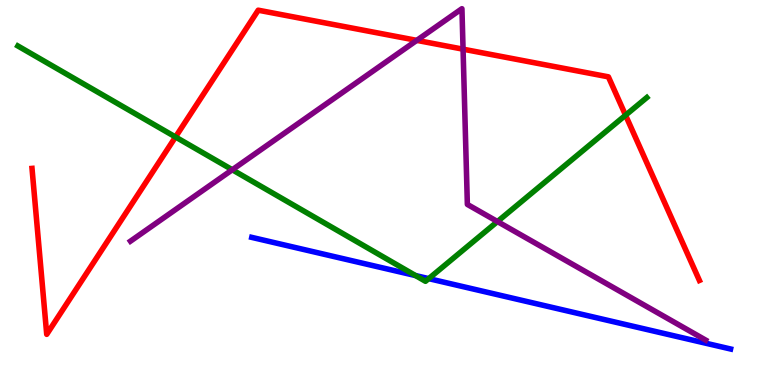[{'lines': ['blue', 'red'], 'intersections': []}, {'lines': ['green', 'red'], 'intersections': [{'x': 2.26, 'y': 6.44}, {'x': 8.07, 'y': 7.01}]}, {'lines': ['purple', 'red'], 'intersections': [{'x': 5.38, 'y': 8.95}, {'x': 5.97, 'y': 8.72}]}, {'lines': ['blue', 'green'], 'intersections': [{'x': 5.36, 'y': 2.84}, {'x': 5.53, 'y': 2.76}]}, {'lines': ['blue', 'purple'], 'intersections': []}, {'lines': ['green', 'purple'], 'intersections': [{'x': 3.0, 'y': 5.59}, {'x': 6.42, 'y': 4.25}]}]